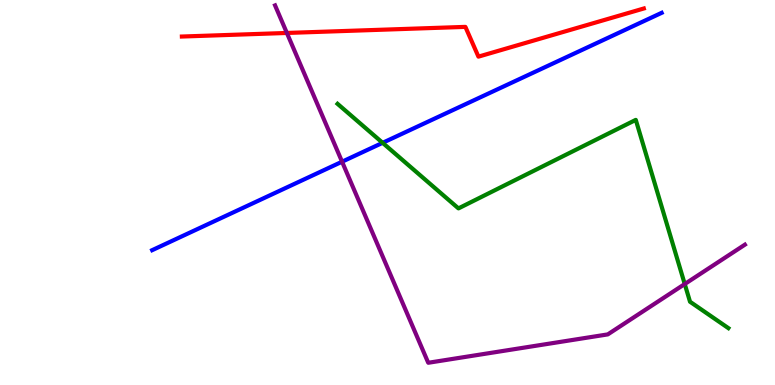[{'lines': ['blue', 'red'], 'intersections': []}, {'lines': ['green', 'red'], 'intersections': []}, {'lines': ['purple', 'red'], 'intersections': [{'x': 3.7, 'y': 9.14}]}, {'lines': ['blue', 'green'], 'intersections': [{'x': 4.94, 'y': 6.29}]}, {'lines': ['blue', 'purple'], 'intersections': [{'x': 4.41, 'y': 5.8}]}, {'lines': ['green', 'purple'], 'intersections': [{'x': 8.84, 'y': 2.62}]}]